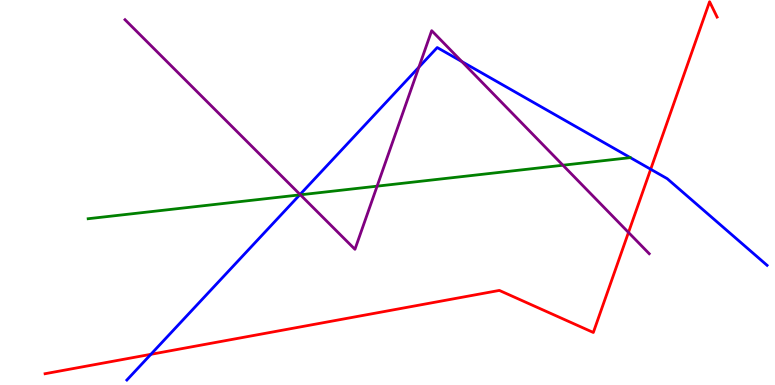[{'lines': ['blue', 'red'], 'intersections': [{'x': 1.95, 'y': 0.797}, {'x': 8.4, 'y': 5.6}]}, {'lines': ['green', 'red'], 'intersections': []}, {'lines': ['purple', 'red'], 'intersections': [{'x': 8.11, 'y': 3.96}]}, {'lines': ['blue', 'green'], 'intersections': [{'x': 3.87, 'y': 4.94}]}, {'lines': ['blue', 'purple'], 'intersections': [{'x': 3.87, 'y': 4.95}, {'x': 5.4, 'y': 8.25}, {'x': 5.96, 'y': 8.4}]}, {'lines': ['green', 'purple'], 'intersections': [{'x': 3.88, 'y': 4.94}, {'x': 4.87, 'y': 5.16}, {'x': 7.26, 'y': 5.71}]}]